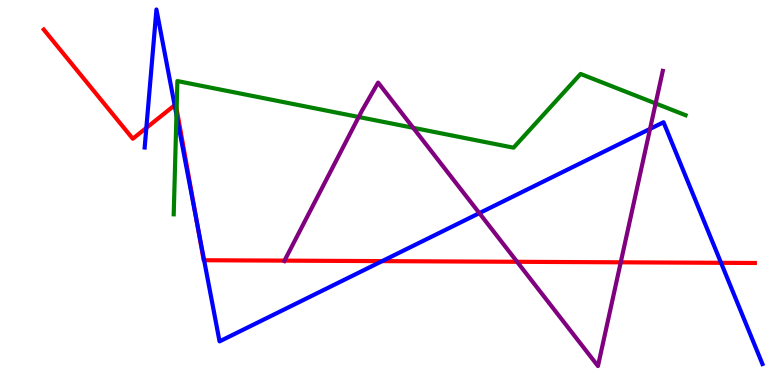[{'lines': ['blue', 'red'], 'intersections': [{'x': 1.89, 'y': 6.68}, {'x': 2.25, 'y': 7.27}, {'x': 2.54, 'y': 4.23}, {'x': 2.63, 'y': 3.24}, {'x': 4.93, 'y': 3.22}, {'x': 9.3, 'y': 3.17}]}, {'lines': ['green', 'red'], 'intersections': [{'x': 2.28, 'y': 7.17}]}, {'lines': ['purple', 'red'], 'intersections': [{'x': 3.67, 'y': 3.23}, {'x': 6.67, 'y': 3.2}, {'x': 8.01, 'y': 3.19}]}, {'lines': ['blue', 'green'], 'intersections': [{'x': 2.28, 'y': 7.02}]}, {'lines': ['blue', 'purple'], 'intersections': [{'x': 6.19, 'y': 4.46}, {'x': 8.39, 'y': 6.65}]}, {'lines': ['green', 'purple'], 'intersections': [{'x': 4.63, 'y': 6.96}, {'x': 5.33, 'y': 6.68}, {'x': 8.46, 'y': 7.31}]}]